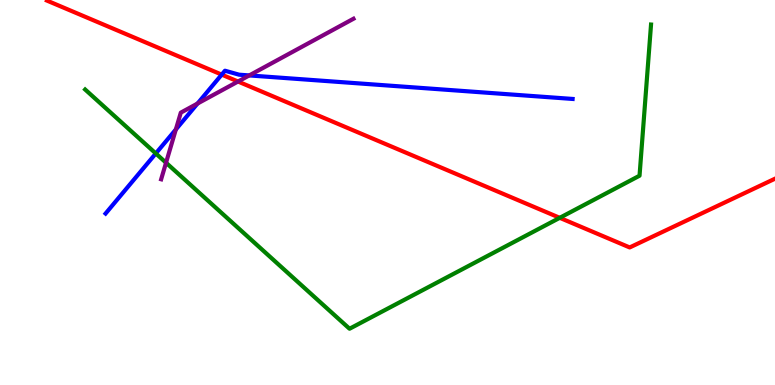[{'lines': ['blue', 'red'], 'intersections': [{'x': 2.86, 'y': 8.06}]}, {'lines': ['green', 'red'], 'intersections': [{'x': 7.22, 'y': 4.34}]}, {'lines': ['purple', 'red'], 'intersections': [{'x': 3.07, 'y': 7.88}]}, {'lines': ['blue', 'green'], 'intersections': [{'x': 2.01, 'y': 6.01}]}, {'lines': ['blue', 'purple'], 'intersections': [{'x': 2.27, 'y': 6.64}, {'x': 2.55, 'y': 7.31}, {'x': 3.22, 'y': 8.04}]}, {'lines': ['green', 'purple'], 'intersections': [{'x': 2.14, 'y': 5.77}]}]